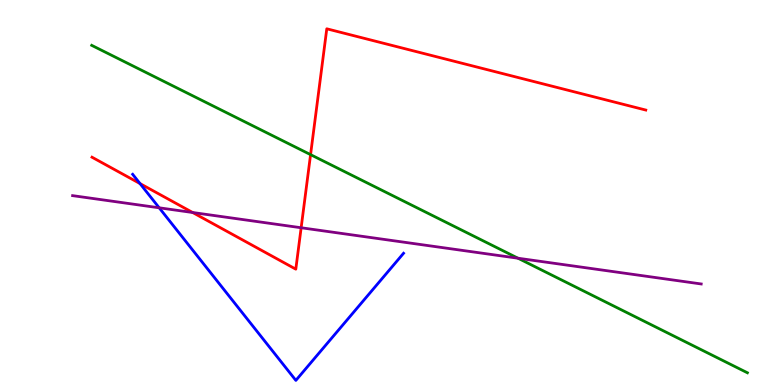[{'lines': ['blue', 'red'], 'intersections': [{'x': 1.81, 'y': 5.23}]}, {'lines': ['green', 'red'], 'intersections': [{'x': 4.01, 'y': 5.98}]}, {'lines': ['purple', 'red'], 'intersections': [{'x': 2.49, 'y': 4.48}, {'x': 3.89, 'y': 4.08}]}, {'lines': ['blue', 'green'], 'intersections': []}, {'lines': ['blue', 'purple'], 'intersections': [{'x': 2.05, 'y': 4.6}]}, {'lines': ['green', 'purple'], 'intersections': [{'x': 6.68, 'y': 3.29}]}]